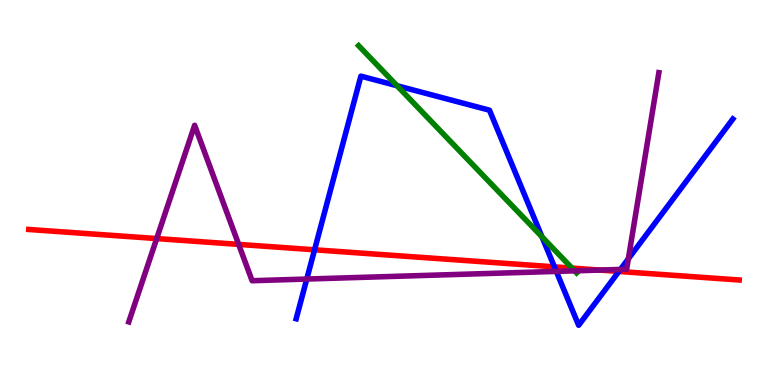[{'lines': ['blue', 'red'], 'intersections': [{'x': 4.06, 'y': 3.51}, {'x': 7.15, 'y': 3.07}, {'x': 7.99, 'y': 2.95}]}, {'lines': ['green', 'red'], 'intersections': [{'x': 7.38, 'y': 3.04}]}, {'lines': ['purple', 'red'], 'intersections': [{'x': 2.02, 'y': 3.8}, {'x': 3.08, 'y': 3.65}, {'x': 7.74, 'y': 2.99}]}, {'lines': ['blue', 'green'], 'intersections': [{'x': 5.12, 'y': 7.77}, {'x': 6.99, 'y': 3.85}]}, {'lines': ['blue', 'purple'], 'intersections': [{'x': 3.96, 'y': 2.75}, {'x': 7.18, 'y': 2.95}, {'x': 8.01, 'y': 3.0}, {'x': 8.11, 'y': 3.28}]}, {'lines': ['green', 'purple'], 'intersections': [{'x': 7.41, 'y': 2.97}]}]